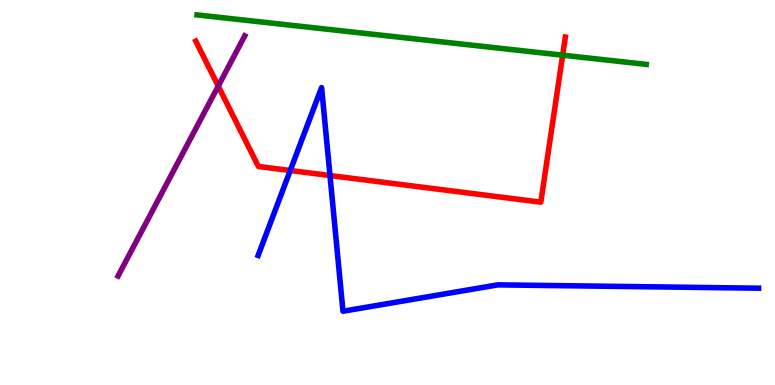[{'lines': ['blue', 'red'], 'intersections': [{'x': 3.75, 'y': 5.57}, {'x': 4.26, 'y': 5.44}]}, {'lines': ['green', 'red'], 'intersections': [{'x': 7.26, 'y': 8.57}]}, {'lines': ['purple', 'red'], 'intersections': [{'x': 2.82, 'y': 7.76}]}, {'lines': ['blue', 'green'], 'intersections': []}, {'lines': ['blue', 'purple'], 'intersections': []}, {'lines': ['green', 'purple'], 'intersections': []}]